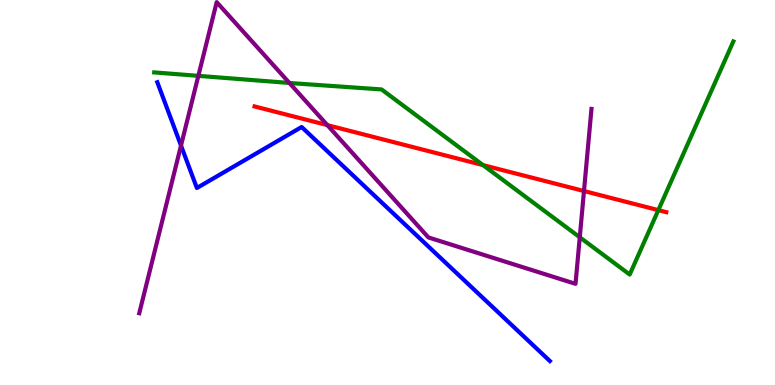[{'lines': ['blue', 'red'], 'intersections': []}, {'lines': ['green', 'red'], 'intersections': [{'x': 6.23, 'y': 5.71}, {'x': 8.49, 'y': 4.54}]}, {'lines': ['purple', 'red'], 'intersections': [{'x': 4.22, 'y': 6.75}, {'x': 7.54, 'y': 5.04}]}, {'lines': ['blue', 'green'], 'intersections': []}, {'lines': ['blue', 'purple'], 'intersections': [{'x': 2.34, 'y': 6.22}]}, {'lines': ['green', 'purple'], 'intersections': [{'x': 2.56, 'y': 8.03}, {'x': 3.73, 'y': 7.85}, {'x': 7.48, 'y': 3.84}]}]